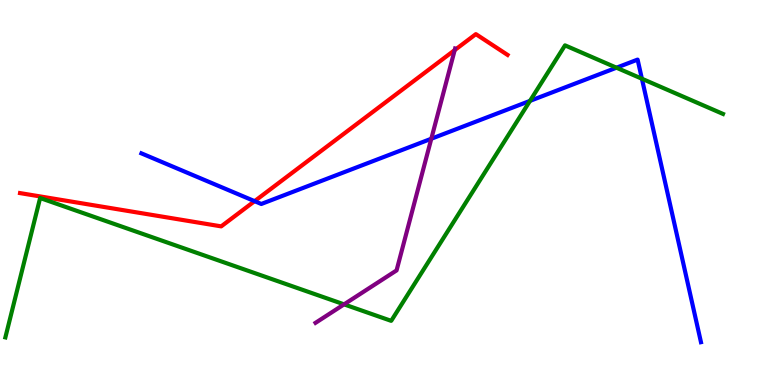[{'lines': ['blue', 'red'], 'intersections': [{'x': 3.29, 'y': 4.78}]}, {'lines': ['green', 'red'], 'intersections': []}, {'lines': ['purple', 'red'], 'intersections': [{'x': 5.87, 'y': 8.7}]}, {'lines': ['blue', 'green'], 'intersections': [{'x': 6.84, 'y': 7.38}, {'x': 7.95, 'y': 8.24}, {'x': 8.28, 'y': 7.96}]}, {'lines': ['blue', 'purple'], 'intersections': [{'x': 5.57, 'y': 6.4}]}, {'lines': ['green', 'purple'], 'intersections': [{'x': 4.44, 'y': 2.09}]}]